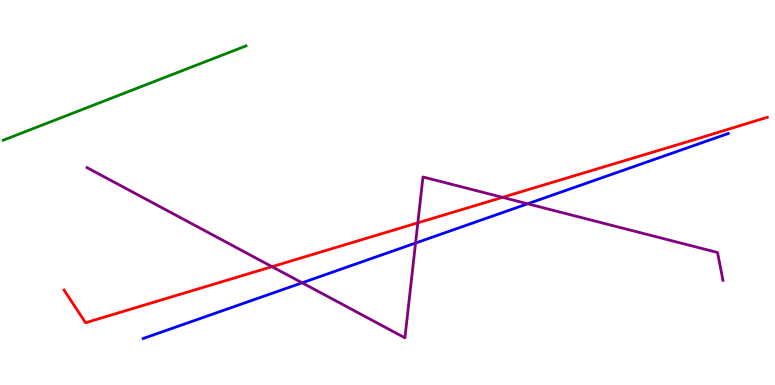[{'lines': ['blue', 'red'], 'intersections': []}, {'lines': ['green', 'red'], 'intersections': []}, {'lines': ['purple', 'red'], 'intersections': [{'x': 3.51, 'y': 3.07}, {'x': 5.39, 'y': 4.21}, {'x': 6.48, 'y': 4.87}]}, {'lines': ['blue', 'green'], 'intersections': []}, {'lines': ['blue', 'purple'], 'intersections': [{'x': 3.9, 'y': 2.65}, {'x': 5.36, 'y': 3.69}, {'x': 6.81, 'y': 4.71}]}, {'lines': ['green', 'purple'], 'intersections': []}]